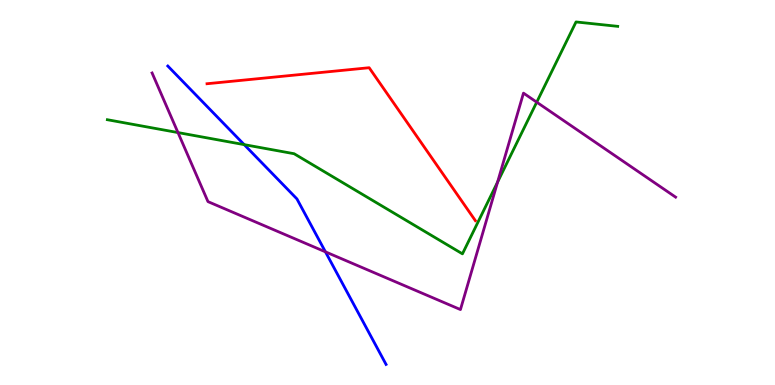[{'lines': ['blue', 'red'], 'intersections': []}, {'lines': ['green', 'red'], 'intersections': []}, {'lines': ['purple', 'red'], 'intersections': []}, {'lines': ['blue', 'green'], 'intersections': [{'x': 3.15, 'y': 6.24}]}, {'lines': ['blue', 'purple'], 'intersections': [{'x': 4.2, 'y': 3.46}]}, {'lines': ['green', 'purple'], 'intersections': [{'x': 2.3, 'y': 6.56}, {'x': 6.42, 'y': 5.27}, {'x': 6.93, 'y': 7.35}]}]